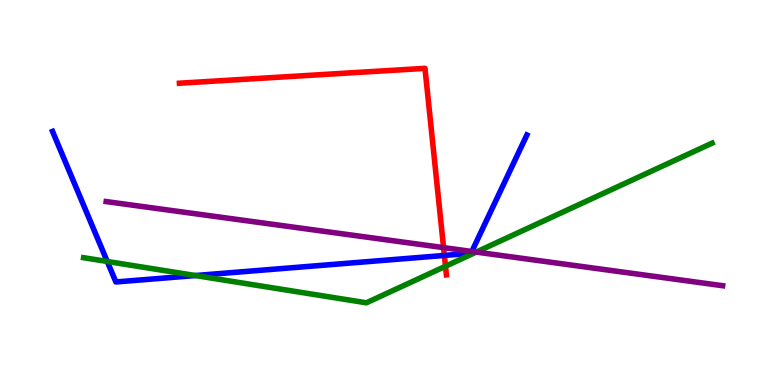[{'lines': ['blue', 'red'], 'intersections': [{'x': 5.73, 'y': 3.37}]}, {'lines': ['green', 'red'], 'intersections': [{'x': 5.75, 'y': 3.08}]}, {'lines': ['purple', 'red'], 'intersections': [{'x': 5.72, 'y': 3.57}]}, {'lines': ['blue', 'green'], 'intersections': [{'x': 1.38, 'y': 3.21}, {'x': 2.52, 'y': 2.84}]}, {'lines': ['blue', 'purple'], 'intersections': [{'x': 6.09, 'y': 3.47}]}, {'lines': ['green', 'purple'], 'intersections': [{'x': 6.14, 'y': 3.45}]}]